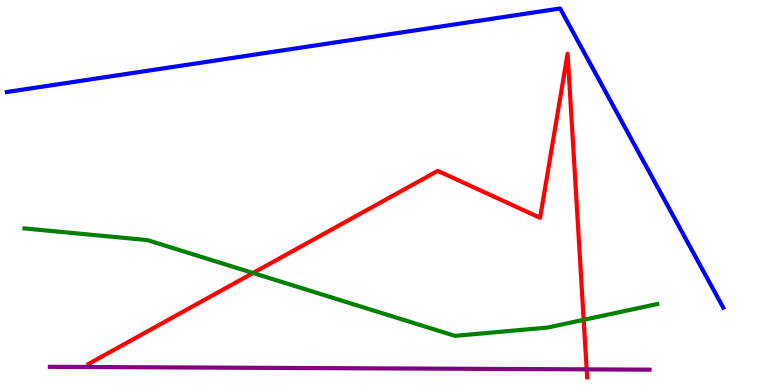[{'lines': ['blue', 'red'], 'intersections': []}, {'lines': ['green', 'red'], 'intersections': [{'x': 3.27, 'y': 2.91}, {'x': 7.53, 'y': 1.69}]}, {'lines': ['purple', 'red'], 'intersections': [{'x': 7.57, 'y': 0.406}]}, {'lines': ['blue', 'green'], 'intersections': []}, {'lines': ['blue', 'purple'], 'intersections': []}, {'lines': ['green', 'purple'], 'intersections': []}]